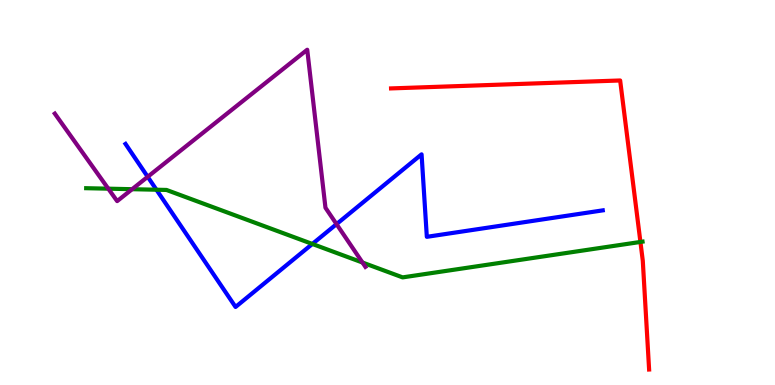[{'lines': ['blue', 'red'], 'intersections': []}, {'lines': ['green', 'red'], 'intersections': [{'x': 8.26, 'y': 3.72}]}, {'lines': ['purple', 'red'], 'intersections': []}, {'lines': ['blue', 'green'], 'intersections': [{'x': 2.02, 'y': 5.07}, {'x': 4.03, 'y': 3.66}]}, {'lines': ['blue', 'purple'], 'intersections': [{'x': 1.91, 'y': 5.41}, {'x': 4.34, 'y': 4.18}]}, {'lines': ['green', 'purple'], 'intersections': [{'x': 1.4, 'y': 5.1}, {'x': 1.7, 'y': 5.09}, {'x': 4.68, 'y': 3.18}]}]